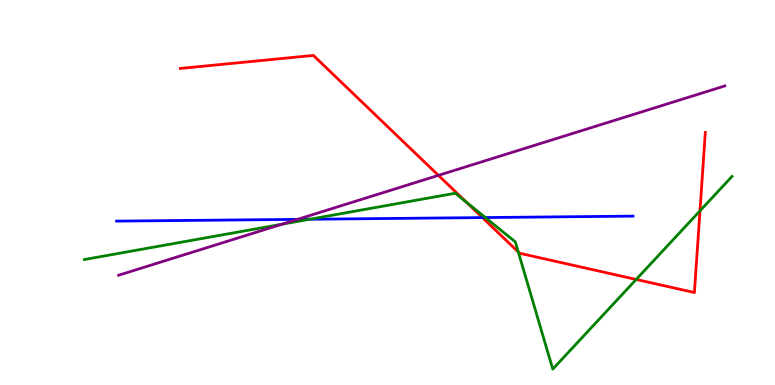[{'lines': ['blue', 'red'], 'intersections': [{'x': 6.22, 'y': 4.35}]}, {'lines': ['green', 'red'], 'intersections': [{'x': 6.02, 'y': 4.75}, {'x': 6.69, 'y': 3.46}, {'x': 8.21, 'y': 2.74}, {'x': 9.03, 'y': 4.52}]}, {'lines': ['purple', 'red'], 'intersections': [{'x': 5.66, 'y': 5.45}]}, {'lines': ['blue', 'green'], 'intersections': [{'x': 4.0, 'y': 4.31}, {'x': 6.26, 'y': 4.35}]}, {'lines': ['blue', 'purple'], 'intersections': [{'x': 3.84, 'y': 4.3}]}, {'lines': ['green', 'purple'], 'intersections': [{'x': 3.64, 'y': 4.18}]}]